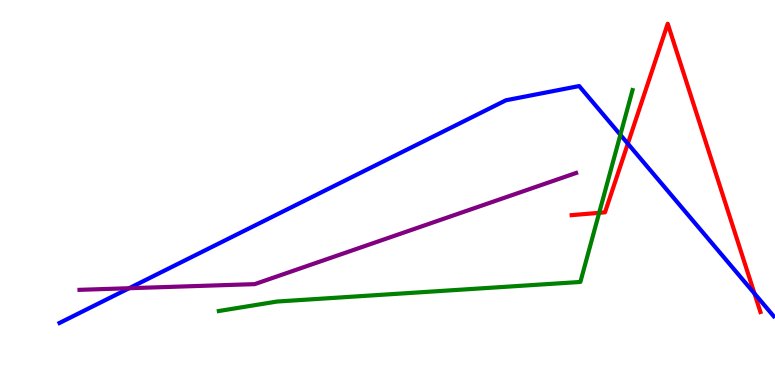[{'lines': ['blue', 'red'], 'intersections': [{'x': 8.1, 'y': 6.27}, {'x': 9.74, 'y': 2.38}]}, {'lines': ['green', 'red'], 'intersections': [{'x': 7.73, 'y': 4.47}]}, {'lines': ['purple', 'red'], 'intersections': []}, {'lines': ['blue', 'green'], 'intersections': [{'x': 8.0, 'y': 6.5}]}, {'lines': ['blue', 'purple'], 'intersections': [{'x': 1.67, 'y': 2.51}]}, {'lines': ['green', 'purple'], 'intersections': []}]